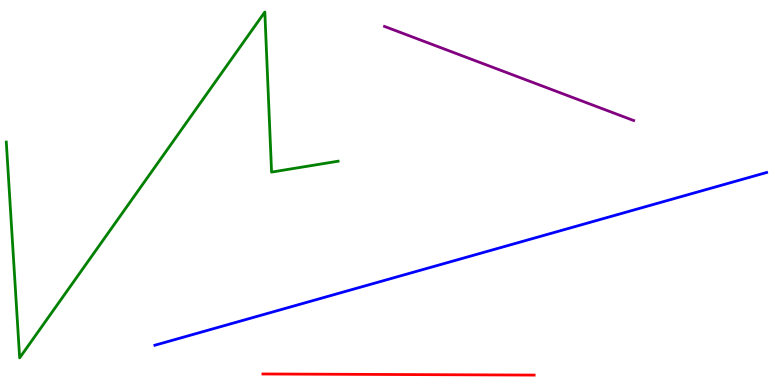[{'lines': ['blue', 'red'], 'intersections': []}, {'lines': ['green', 'red'], 'intersections': []}, {'lines': ['purple', 'red'], 'intersections': []}, {'lines': ['blue', 'green'], 'intersections': []}, {'lines': ['blue', 'purple'], 'intersections': []}, {'lines': ['green', 'purple'], 'intersections': []}]